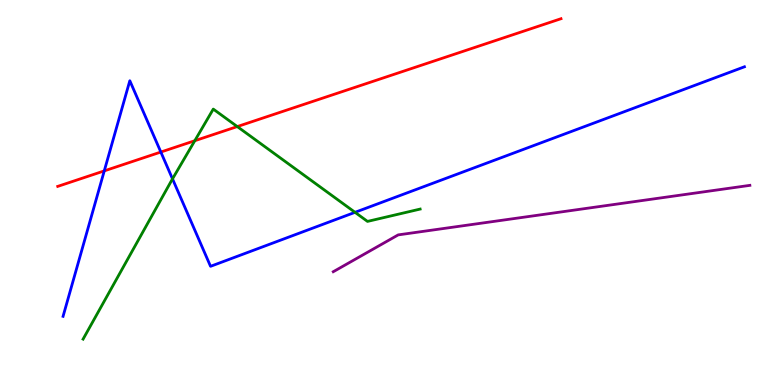[{'lines': ['blue', 'red'], 'intersections': [{'x': 1.35, 'y': 5.56}, {'x': 2.08, 'y': 6.05}]}, {'lines': ['green', 'red'], 'intersections': [{'x': 2.51, 'y': 6.34}, {'x': 3.06, 'y': 6.71}]}, {'lines': ['purple', 'red'], 'intersections': []}, {'lines': ['blue', 'green'], 'intersections': [{'x': 2.23, 'y': 5.35}, {'x': 4.58, 'y': 4.49}]}, {'lines': ['blue', 'purple'], 'intersections': []}, {'lines': ['green', 'purple'], 'intersections': []}]